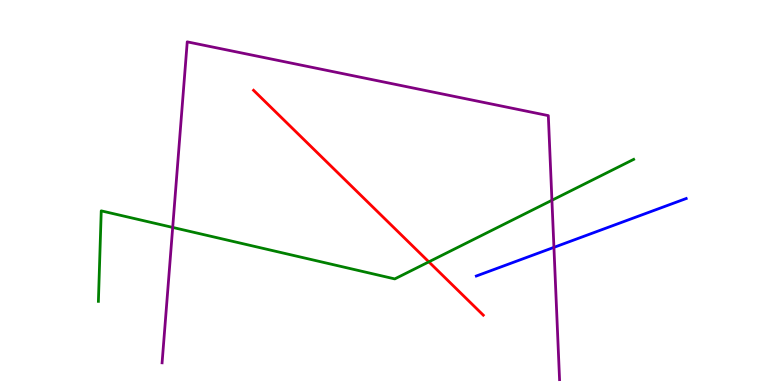[{'lines': ['blue', 'red'], 'intersections': []}, {'lines': ['green', 'red'], 'intersections': [{'x': 5.53, 'y': 3.2}]}, {'lines': ['purple', 'red'], 'intersections': []}, {'lines': ['blue', 'green'], 'intersections': []}, {'lines': ['blue', 'purple'], 'intersections': [{'x': 7.15, 'y': 3.57}]}, {'lines': ['green', 'purple'], 'intersections': [{'x': 2.23, 'y': 4.09}, {'x': 7.12, 'y': 4.8}]}]